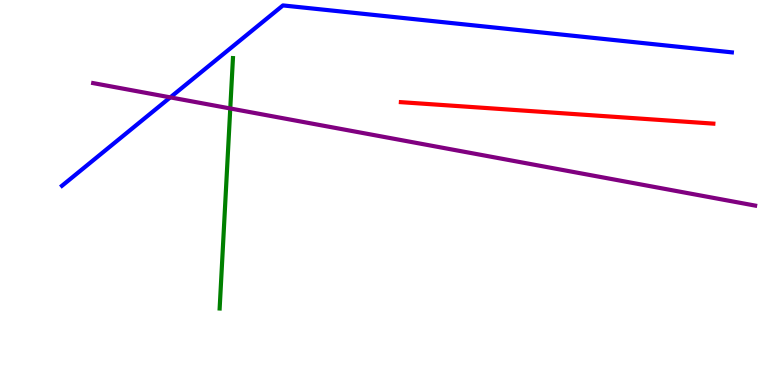[{'lines': ['blue', 'red'], 'intersections': []}, {'lines': ['green', 'red'], 'intersections': []}, {'lines': ['purple', 'red'], 'intersections': []}, {'lines': ['blue', 'green'], 'intersections': []}, {'lines': ['blue', 'purple'], 'intersections': [{'x': 2.2, 'y': 7.47}]}, {'lines': ['green', 'purple'], 'intersections': [{'x': 2.97, 'y': 7.18}]}]